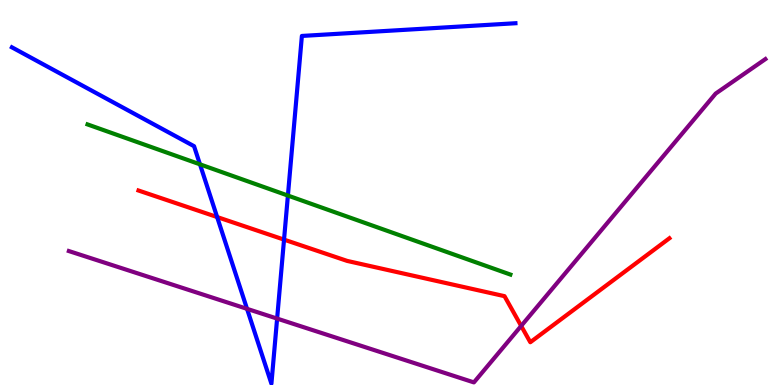[{'lines': ['blue', 'red'], 'intersections': [{'x': 2.8, 'y': 4.36}, {'x': 3.67, 'y': 3.78}]}, {'lines': ['green', 'red'], 'intersections': []}, {'lines': ['purple', 'red'], 'intersections': [{'x': 6.72, 'y': 1.53}]}, {'lines': ['blue', 'green'], 'intersections': [{'x': 2.58, 'y': 5.73}, {'x': 3.71, 'y': 4.92}]}, {'lines': ['blue', 'purple'], 'intersections': [{'x': 3.19, 'y': 1.98}, {'x': 3.58, 'y': 1.72}]}, {'lines': ['green', 'purple'], 'intersections': []}]